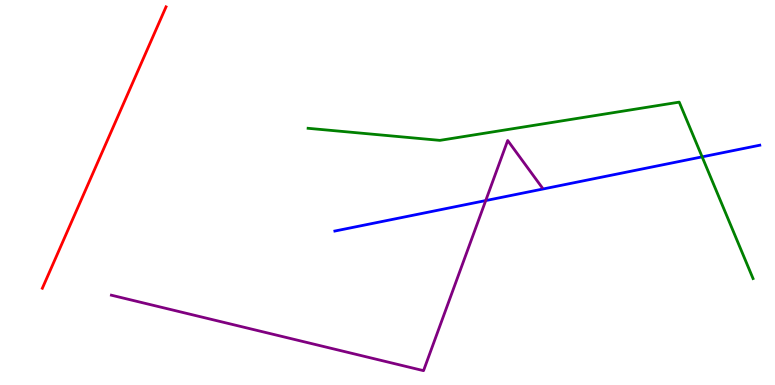[{'lines': ['blue', 'red'], 'intersections': []}, {'lines': ['green', 'red'], 'intersections': []}, {'lines': ['purple', 'red'], 'intersections': []}, {'lines': ['blue', 'green'], 'intersections': [{'x': 9.06, 'y': 5.93}]}, {'lines': ['blue', 'purple'], 'intersections': [{'x': 6.27, 'y': 4.79}]}, {'lines': ['green', 'purple'], 'intersections': []}]